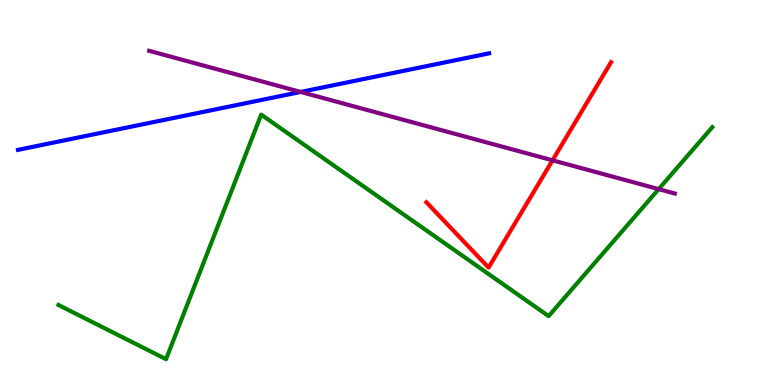[{'lines': ['blue', 'red'], 'intersections': []}, {'lines': ['green', 'red'], 'intersections': []}, {'lines': ['purple', 'red'], 'intersections': [{'x': 7.13, 'y': 5.84}]}, {'lines': ['blue', 'green'], 'intersections': []}, {'lines': ['blue', 'purple'], 'intersections': [{'x': 3.88, 'y': 7.61}]}, {'lines': ['green', 'purple'], 'intersections': [{'x': 8.5, 'y': 5.09}]}]